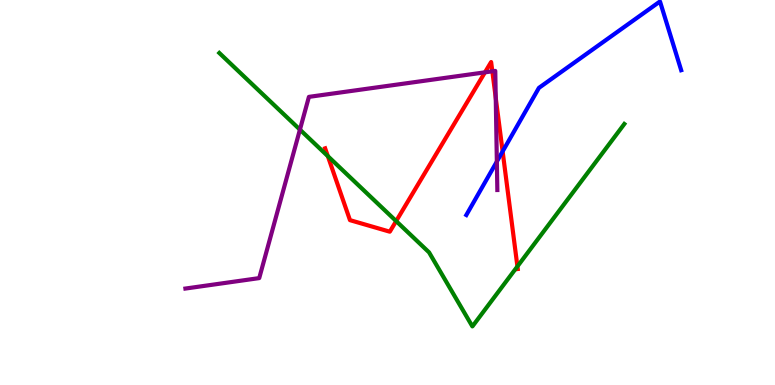[{'lines': ['blue', 'red'], 'intersections': [{'x': 6.49, 'y': 6.07}]}, {'lines': ['green', 'red'], 'intersections': [{'x': 4.23, 'y': 5.94}, {'x': 5.11, 'y': 4.26}, {'x': 6.68, 'y': 3.08}]}, {'lines': ['purple', 'red'], 'intersections': [{'x': 6.26, 'y': 8.12}, {'x': 6.35, 'y': 8.15}, {'x': 6.4, 'y': 7.46}]}, {'lines': ['blue', 'green'], 'intersections': []}, {'lines': ['blue', 'purple'], 'intersections': [{'x': 6.41, 'y': 5.8}]}, {'lines': ['green', 'purple'], 'intersections': [{'x': 3.87, 'y': 6.63}]}]